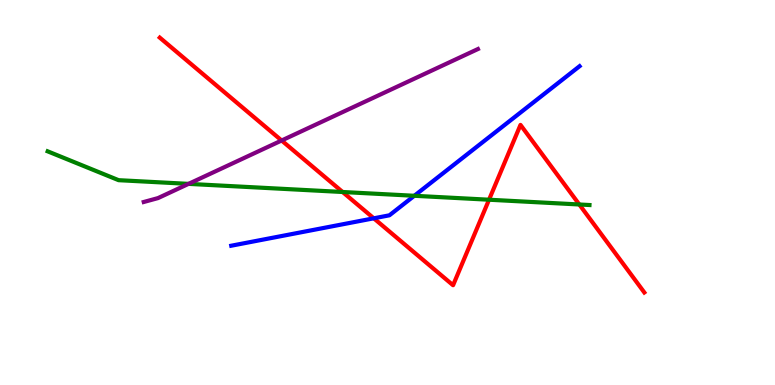[{'lines': ['blue', 'red'], 'intersections': [{'x': 4.82, 'y': 4.33}]}, {'lines': ['green', 'red'], 'intersections': [{'x': 4.42, 'y': 5.01}, {'x': 6.31, 'y': 4.81}, {'x': 7.47, 'y': 4.69}]}, {'lines': ['purple', 'red'], 'intersections': [{'x': 3.63, 'y': 6.35}]}, {'lines': ['blue', 'green'], 'intersections': [{'x': 5.35, 'y': 4.91}]}, {'lines': ['blue', 'purple'], 'intersections': []}, {'lines': ['green', 'purple'], 'intersections': [{'x': 2.43, 'y': 5.22}]}]